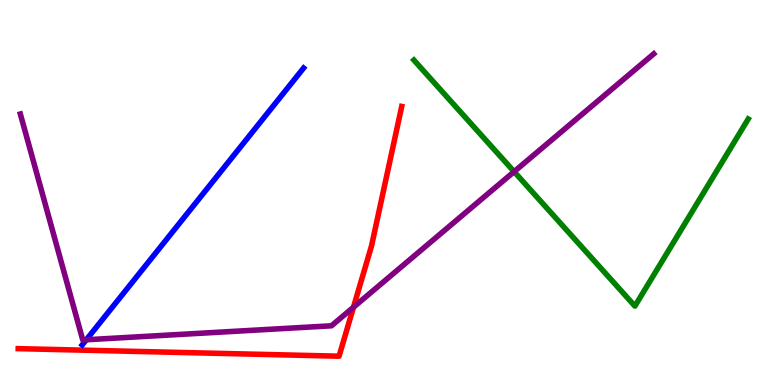[{'lines': ['blue', 'red'], 'intersections': []}, {'lines': ['green', 'red'], 'intersections': []}, {'lines': ['purple', 'red'], 'intersections': [{'x': 4.56, 'y': 2.02}]}, {'lines': ['blue', 'green'], 'intersections': []}, {'lines': ['blue', 'purple'], 'intersections': [{'x': 1.11, 'y': 1.18}]}, {'lines': ['green', 'purple'], 'intersections': [{'x': 6.63, 'y': 5.54}]}]